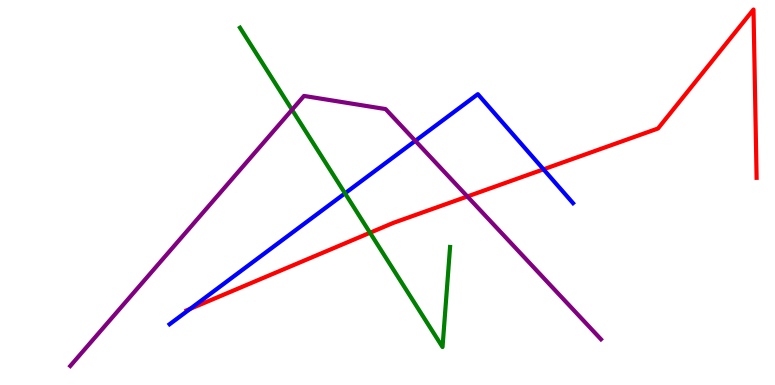[{'lines': ['blue', 'red'], 'intersections': [{'x': 2.45, 'y': 1.98}, {'x': 7.01, 'y': 5.6}]}, {'lines': ['green', 'red'], 'intersections': [{'x': 4.77, 'y': 3.95}]}, {'lines': ['purple', 'red'], 'intersections': [{'x': 6.03, 'y': 4.9}]}, {'lines': ['blue', 'green'], 'intersections': [{'x': 4.45, 'y': 4.98}]}, {'lines': ['blue', 'purple'], 'intersections': [{'x': 5.36, 'y': 6.34}]}, {'lines': ['green', 'purple'], 'intersections': [{'x': 3.77, 'y': 7.15}]}]